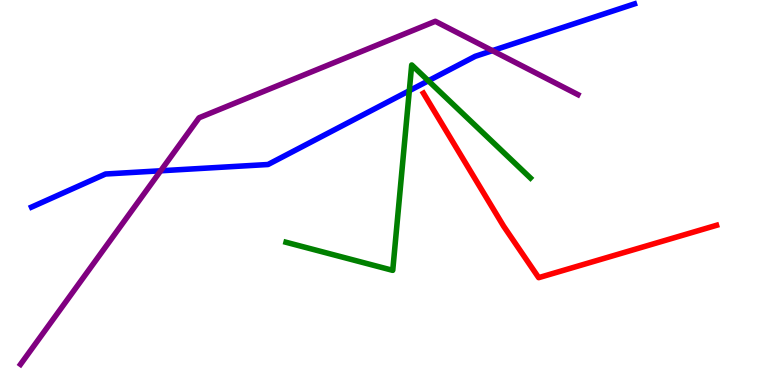[{'lines': ['blue', 'red'], 'intersections': []}, {'lines': ['green', 'red'], 'intersections': []}, {'lines': ['purple', 'red'], 'intersections': []}, {'lines': ['blue', 'green'], 'intersections': [{'x': 5.28, 'y': 7.64}, {'x': 5.53, 'y': 7.9}]}, {'lines': ['blue', 'purple'], 'intersections': [{'x': 2.07, 'y': 5.56}, {'x': 6.35, 'y': 8.68}]}, {'lines': ['green', 'purple'], 'intersections': []}]